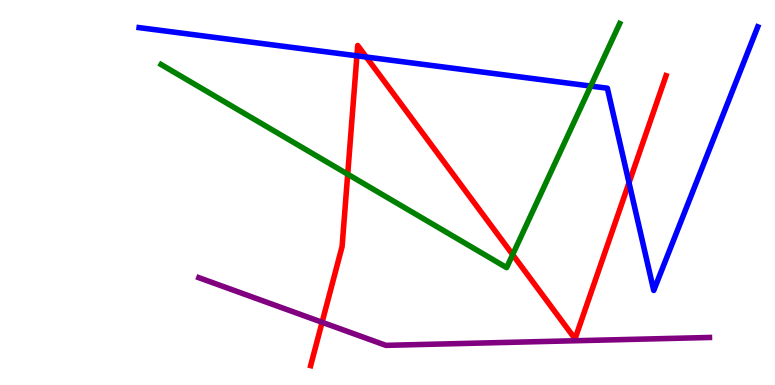[{'lines': ['blue', 'red'], 'intersections': [{'x': 4.61, 'y': 8.55}, {'x': 4.73, 'y': 8.52}, {'x': 8.12, 'y': 5.25}]}, {'lines': ['green', 'red'], 'intersections': [{'x': 4.49, 'y': 5.47}, {'x': 6.61, 'y': 3.39}]}, {'lines': ['purple', 'red'], 'intersections': [{'x': 4.16, 'y': 1.63}]}, {'lines': ['blue', 'green'], 'intersections': [{'x': 7.62, 'y': 7.76}]}, {'lines': ['blue', 'purple'], 'intersections': []}, {'lines': ['green', 'purple'], 'intersections': []}]